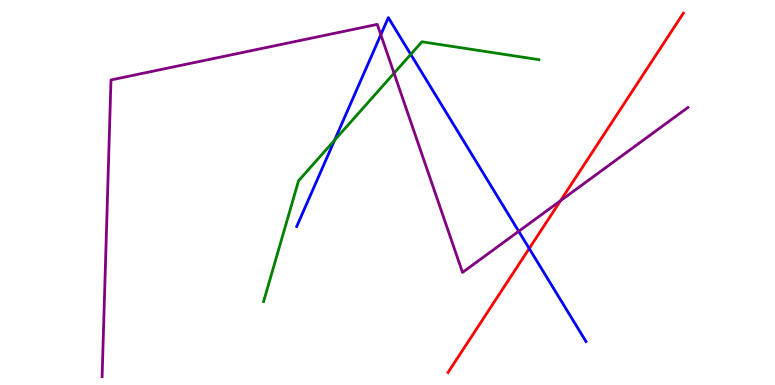[{'lines': ['blue', 'red'], 'intersections': [{'x': 6.83, 'y': 3.55}]}, {'lines': ['green', 'red'], 'intersections': []}, {'lines': ['purple', 'red'], 'intersections': [{'x': 7.23, 'y': 4.79}]}, {'lines': ['blue', 'green'], 'intersections': [{'x': 4.32, 'y': 6.36}, {'x': 5.3, 'y': 8.59}]}, {'lines': ['blue', 'purple'], 'intersections': [{'x': 4.91, 'y': 9.1}, {'x': 6.69, 'y': 3.99}]}, {'lines': ['green', 'purple'], 'intersections': [{'x': 5.08, 'y': 8.1}]}]